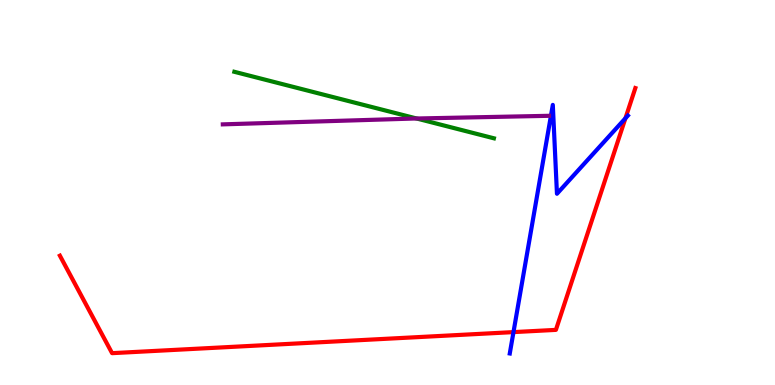[{'lines': ['blue', 'red'], 'intersections': [{'x': 6.63, 'y': 1.37}, {'x': 8.07, 'y': 6.93}]}, {'lines': ['green', 'red'], 'intersections': []}, {'lines': ['purple', 'red'], 'intersections': []}, {'lines': ['blue', 'green'], 'intersections': []}, {'lines': ['blue', 'purple'], 'intersections': []}, {'lines': ['green', 'purple'], 'intersections': [{'x': 5.38, 'y': 6.92}]}]